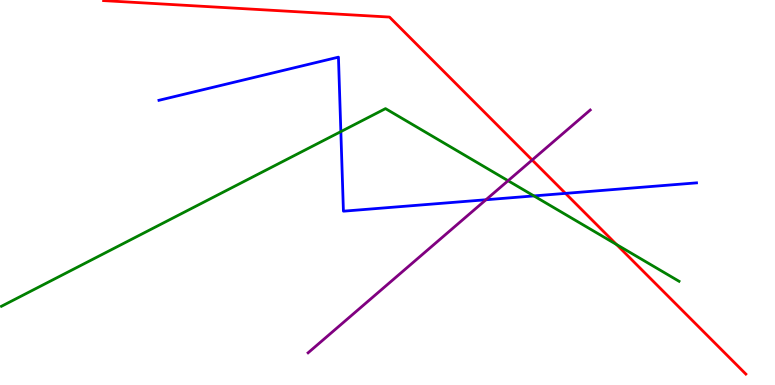[{'lines': ['blue', 'red'], 'intersections': [{'x': 7.3, 'y': 4.98}]}, {'lines': ['green', 'red'], 'intersections': [{'x': 7.96, 'y': 3.65}]}, {'lines': ['purple', 'red'], 'intersections': [{'x': 6.87, 'y': 5.84}]}, {'lines': ['blue', 'green'], 'intersections': [{'x': 4.4, 'y': 6.58}, {'x': 6.89, 'y': 4.91}]}, {'lines': ['blue', 'purple'], 'intersections': [{'x': 6.27, 'y': 4.81}]}, {'lines': ['green', 'purple'], 'intersections': [{'x': 6.56, 'y': 5.31}]}]